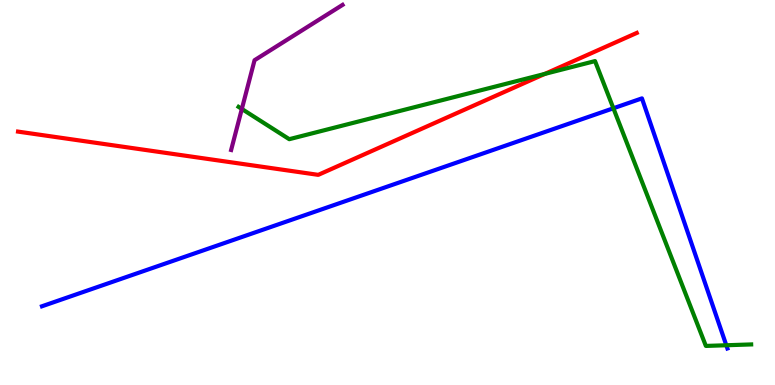[{'lines': ['blue', 'red'], 'intersections': []}, {'lines': ['green', 'red'], 'intersections': [{'x': 7.03, 'y': 8.08}]}, {'lines': ['purple', 'red'], 'intersections': []}, {'lines': ['blue', 'green'], 'intersections': [{'x': 7.91, 'y': 7.19}, {'x': 9.37, 'y': 1.03}]}, {'lines': ['blue', 'purple'], 'intersections': []}, {'lines': ['green', 'purple'], 'intersections': [{'x': 3.12, 'y': 7.17}]}]